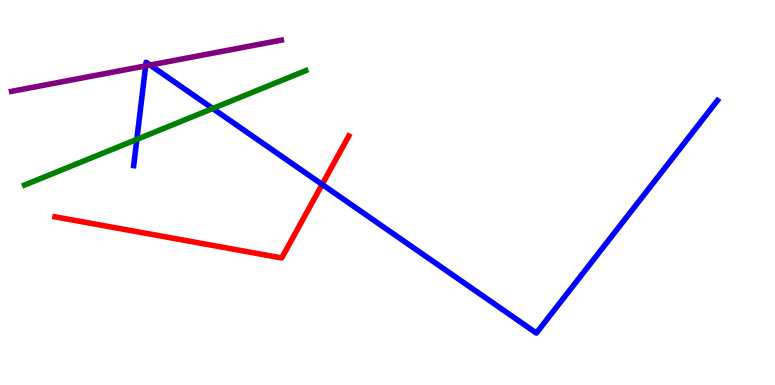[{'lines': ['blue', 'red'], 'intersections': [{'x': 4.16, 'y': 5.21}]}, {'lines': ['green', 'red'], 'intersections': []}, {'lines': ['purple', 'red'], 'intersections': []}, {'lines': ['blue', 'green'], 'intersections': [{'x': 1.77, 'y': 6.38}, {'x': 2.74, 'y': 7.18}]}, {'lines': ['blue', 'purple'], 'intersections': [{'x': 1.88, 'y': 8.29}, {'x': 1.94, 'y': 8.31}]}, {'lines': ['green', 'purple'], 'intersections': []}]